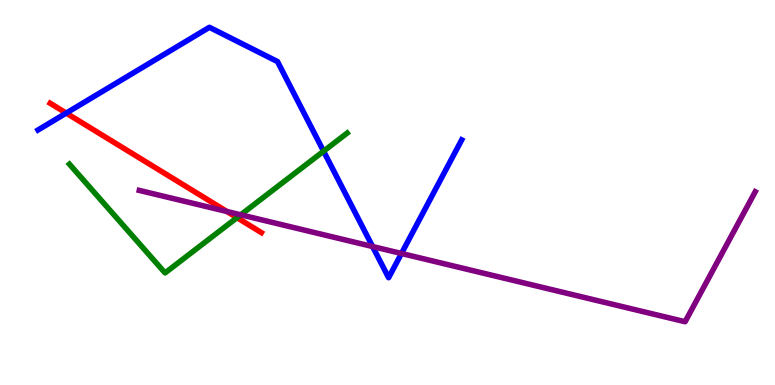[{'lines': ['blue', 'red'], 'intersections': [{'x': 0.854, 'y': 7.06}]}, {'lines': ['green', 'red'], 'intersections': [{'x': 3.06, 'y': 4.35}]}, {'lines': ['purple', 'red'], 'intersections': [{'x': 2.93, 'y': 4.51}]}, {'lines': ['blue', 'green'], 'intersections': [{'x': 4.18, 'y': 6.07}]}, {'lines': ['blue', 'purple'], 'intersections': [{'x': 4.81, 'y': 3.6}, {'x': 5.18, 'y': 3.42}]}, {'lines': ['green', 'purple'], 'intersections': [{'x': 3.11, 'y': 4.42}]}]